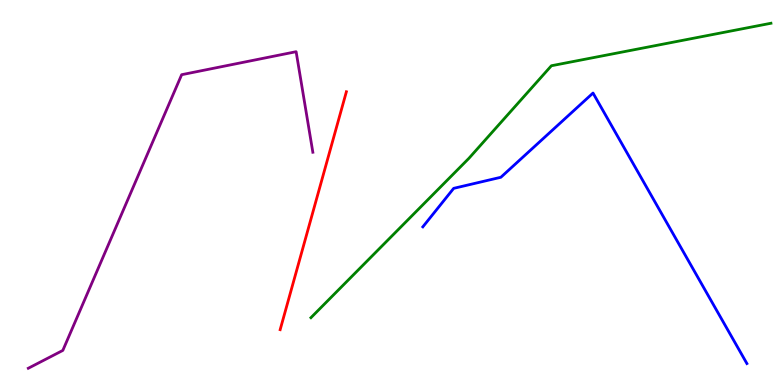[{'lines': ['blue', 'red'], 'intersections': []}, {'lines': ['green', 'red'], 'intersections': []}, {'lines': ['purple', 'red'], 'intersections': []}, {'lines': ['blue', 'green'], 'intersections': []}, {'lines': ['blue', 'purple'], 'intersections': []}, {'lines': ['green', 'purple'], 'intersections': []}]